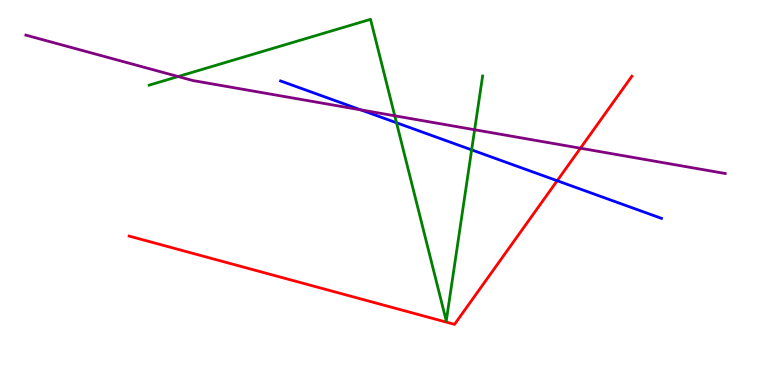[{'lines': ['blue', 'red'], 'intersections': [{'x': 7.19, 'y': 5.31}]}, {'lines': ['green', 'red'], 'intersections': []}, {'lines': ['purple', 'red'], 'intersections': [{'x': 7.49, 'y': 6.15}]}, {'lines': ['blue', 'green'], 'intersections': [{'x': 5.12, 'y': 6.81}, {'x': 6.09, 'y': 6.11}]}, {'lines': ['blue', 'purple'], 'intersections': [{'x': 4.65, 'y': 7.15}]}, {'lines': ['green', 'purple'], 'intersections': [{'x': 2.3, 'y': 8.01}, {'x': 5.09, 'y': 6.99}, {'x': 6.12, 'y': 6.63}]}]